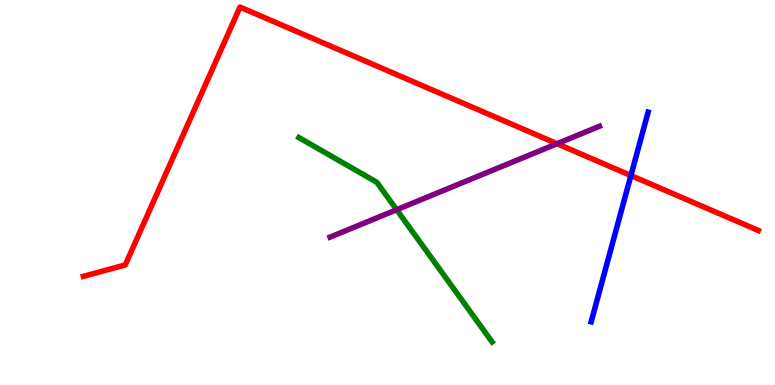[{'lines': ['blue', 'red'], 'intersections': [{'x': 8.14, 'y': 5.44}]}, {'lines': ['green', 'red'], 'intersections': []}, {'lines': ['purple', 'red'], 'intersections': [{'x': 7.19, 'y': 6.27}]}, {'lines': ['blue', 'green'], 'intersections': []}, {'lines': ['blue', 'purple'], 'intersections': []}, {'lines': ['green', 'purple'], 'intersections': [{'x': 5.12, 'y': 4.55}]}]